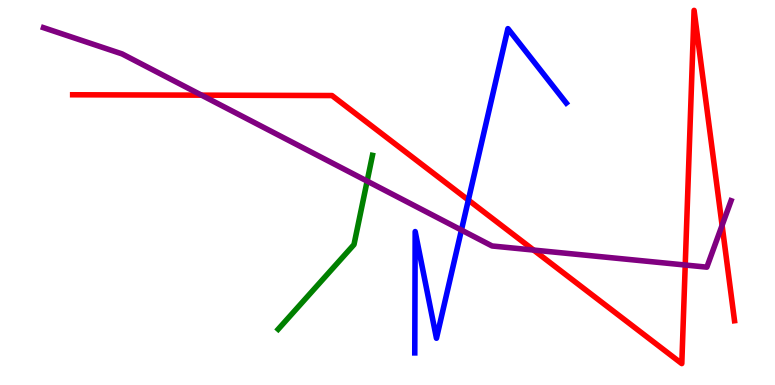[{'lines': ['blue', 'red'], 'intersections': [{'x': 6.04, 'y': 4.8}]}, {'lines': ['green', 'red'], 'intersections': []}, {'lines': ['purple', 'red'], 'intersections': [{'x': 2.6, 'y': 7.53}, {'x': 6.89, 'y': 3.5}, {'x': 8.84, 'y': 3.12}, {'x': 9.32, 'y': 4.15}]}, {'lines': ['blue', 'green'], 'intersections': []}, {'lines': ['blue', 'purple'], 'intersections': [{'x': 5.95, 'y': 4.02}]}, {'lines': ['green', 'purple'], 'intersections': [{'x': 4.74, 'y': 5.3}]}]